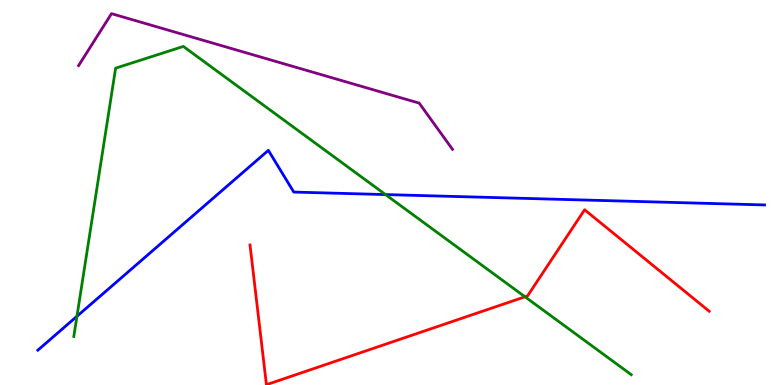[{'lines': ['blue', 'red'], 'intersections': []}, {'lines': ['green', 'red'], 'intersections': [{'x': 6.77, 'y': 2.29}]}, {'lines': ['purple', 'red'], 'intersections': []}, {'lines': ['blue', 'green'], 'intersections': [{'x': 0.993, 'y': 1.78}, {'x': 4.97, 'y': 4.95}]}, {'lines': ['blue', 'purple'], 'intersections': []}, {'lines': ['green', 'purple'], 'intersections': []}]